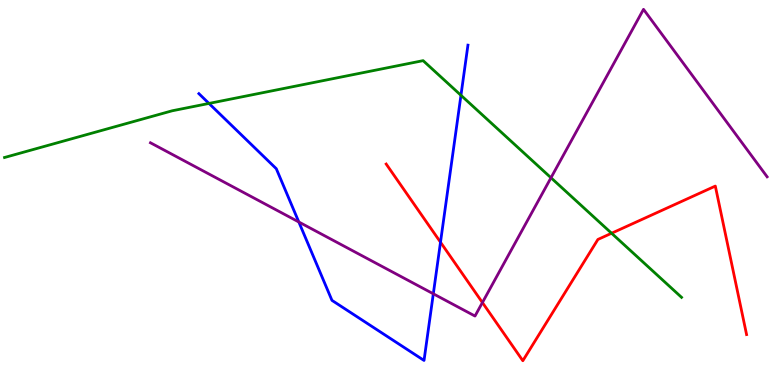[{'lines': ['blue', 'red'], 'intersections': [{'x': 5.68, 'y': 3.71}]}, {'lines': ['green', 'red'], 'intersections': [{'x': 7.89, 'y': 3.94}]}, {'lines': ['purple', 'red'], 'intersections': [{'x': 6.22, 'y': 2.14}]}, {'lines': ['blue', 'green'], 'intersections': [{'x': 2.7, 'y': 7.31}, {'x': 5.95, 'y': 7.52}]}, {'lines': ['blue', 'purple'], 'intersections': [{'x': 3.86, 'y': 4.23}, {'x': 5.59, 'y': 2.37}]}, {'lines': ['green', 'purple'], 'intersections': [{'x': 7.11, 'y': 5.38}]}]